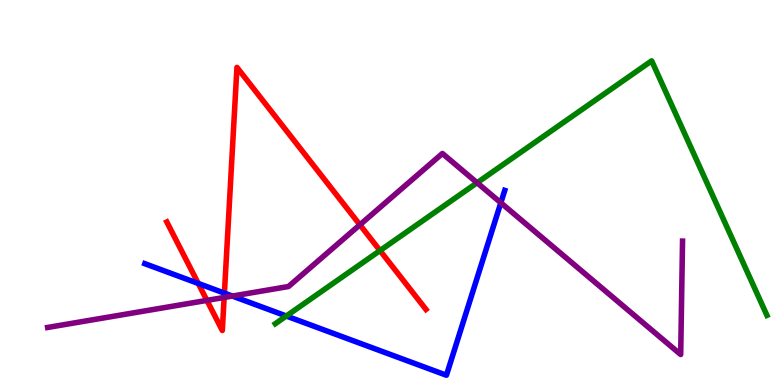[{'lines': ['blue', 'red'], 'intersections': [{'x': 2.56, 'y': 2.64}, {'x': 2.9, 'y': 2.39}]}, {'lines': ['green', 'red'], 'intersections': [{'x': 4.9, 'y': 3.49}]}, {'lines': ['purple', 'red'], 'intersections': [{'x': 2.67, 'y': 2.2}, {'x': 2.89, 'y': 2.27}, {'x': 4.64, 'y': 4.16}]}, {'lines': ['blue', 'green'], 'intersections': [{'x': 3.69, 'y': 1.79}]}, {'lines': ['blue', 'purple'], 'intersections': [{'x': 3.0, 'y': 2.31}, {'x': 6.46, 'y': 4.73}]}, {'lines': ['green', 'purple'], 'intersections': [{'x': 6.16, 'y': 5.25}]}]